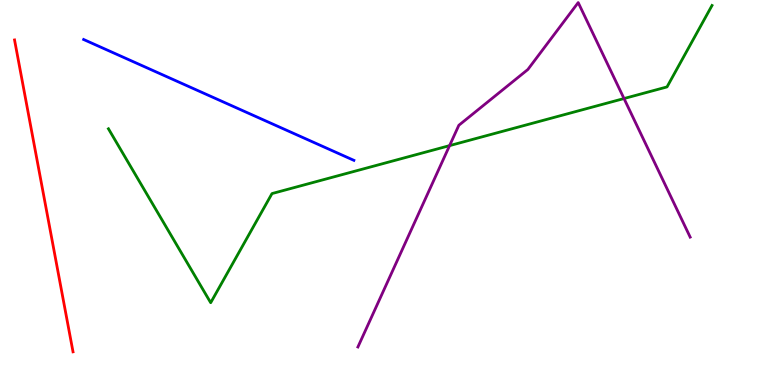[{'lines': ['blue', 'red'], 'intersections': []}, {'lines': ['green', 'red'], 'intersections': []}, {'lines': ['purple', 'red'], 'intersections': []}, {'lines': ['blue', 'green'], 'intersections': []}, {'lines': ['blue', 'purple'], 'intersections': []}, {'lines': ['green', 'purple'], 'intersections': [{'x': 5.8, 'y': 6.22}, {'x': 8.05, 'y': 7.44}]}]